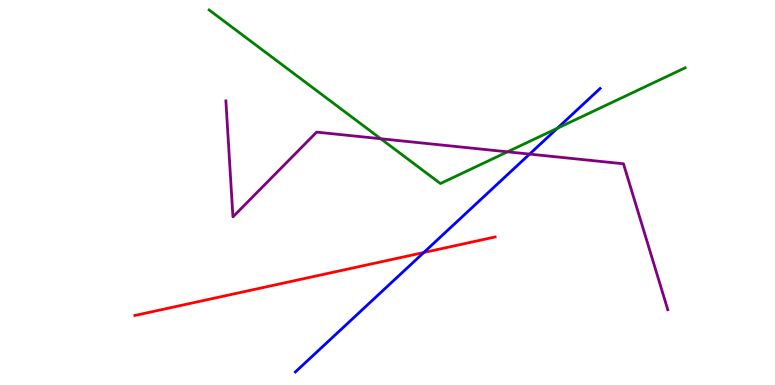[{'lines': ['blue', 'red'], 'intersections': [{'x': 5.47, 'y': 3.44}]}, {'lines': ['green', 'red'], 'intersections': []}, {'lines': ['purple', 'red'], 'intersections': []}, {'lines': ['blue', 'green'], 'intersections': [{'x': 7.19, 'y': 6.67}]}, {'lines': ['blue', 'purple'], 'intersections': [{'x': 6.83, 'y': 6.0}]}, {'lines': ['green', 'purple'], 'intersections': [{'x': 4.91, 'y': 6.4}, {'x': 6.55, 'y': 6.06}]}]